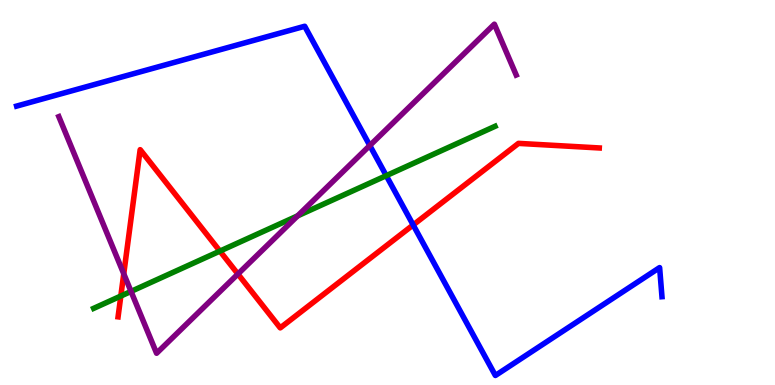[{'lines': ['blue', 'red'], 'intersections': [{'x': 5.33, 'y': 4.16}]}, {'lines': ['green', 'red'], 'intersections': [{'x': 1.56, 'y': 2.31}, {'x': 2.84, 'y': 3.48}]}, {'lines': ['purple', 'red'], 'intersections': [{'x': 1.6, 'y': 2.89}, {'x': 3.07, 'y': 2.88}]}, {'lines': ['blue', 'green'], 'intersections': [{'x': 4.98, 'y': 5.44}]}, {'lines': ['blue', 'purple'], 'intersections': [{'x': 4.77, 'y': 6.22}]}, {'lines': ['green', 'purple'], 'intersections': [{'x': 1.69, 'y': 2.43}, {'x': 3.84, 'y': 4.39}]}]